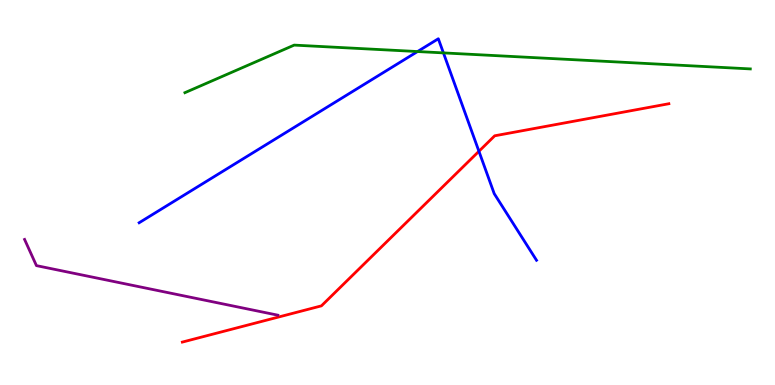[{'lines': ['blue', 'red'], 'intersections': [{'x': 6.18, 'y': 6.07}]}, {'lines': ['green', 'red'], 'intersections': []}, {'lines': ['purple', 'red'], 'intersections': []}, {'lines': ['blue', 'green'], 'intersections': [{'x': 5.39, 'y': 8.66}, {'x': 5.72, 'y': 8.63}]}, {'lines': ['blue', 'purple'], 'intersections': []}, {'lines': ['green', 'purple'], 'intersections': []}]